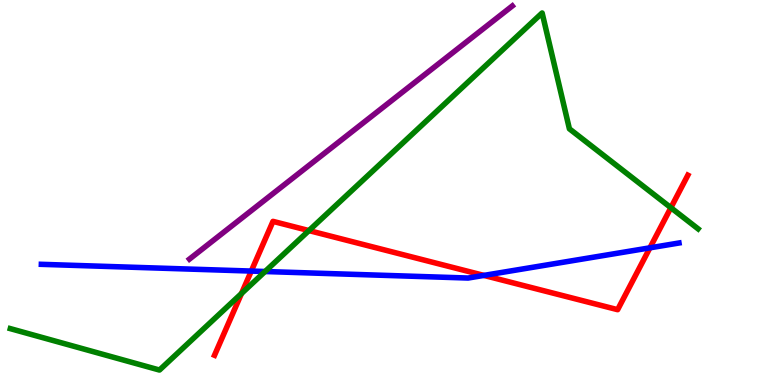[{'lines': ['blue', 'red'], 'intersections': [{'x': 3.24, 'y': 2.96}, {'x': 6.24, 'y': 2.85}, {'x': 8.39, 'y': 3.56}]}, {'lines': ['green', 'red'], 'intersections': [{'x': 3.12, 'y': 2.38}, {'x': 3.99, 'y': 4.01}, {'x': 8.66, 'y': 4.61}]}, {'lines': ['purple', 'red'], 'intersections': []}, {'lines': ['blue', 'green'], 'intersections': [{'x': 3.42, 'y': 2.95}]}, {'lines': ['blue', 'purple'], 'intersections': []}, {'lines': ['green', 'purple'], 'intersections': []}]